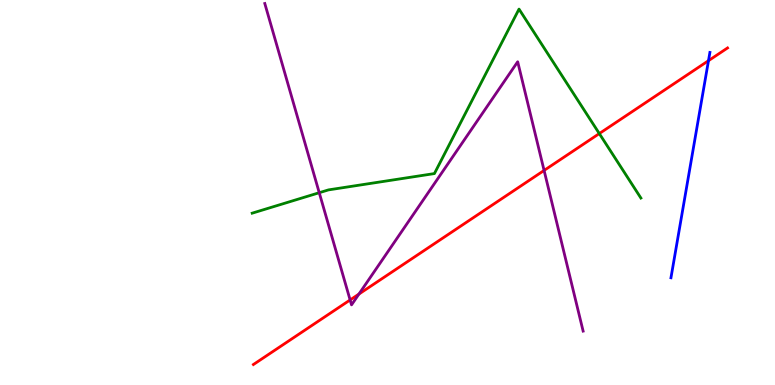[{'lines': ['blue', 'red'], 'intersections': [{'x': 9.14, 'y': 8.42}]}, {'lines': ['green', 'red'], 'intersections': [{'x': 7.73, 'y': 6.53}]}, {'lines': ['purple', 'red'], 'intersections': [{'x': 4.52, 'y': 2.21}, {'x': 4.63, 'y': 2.36}, {'x': 7.02, 'y': 5.57}]}, {'lines': ['blue', 'green'], 'intersections': []}, {'lines': ['blue', 'purple'], 'intersections': []}, {'lines': ['green', 'purple'], 'intersections': [{'x': 4.12, 'y': 4.99}]}]